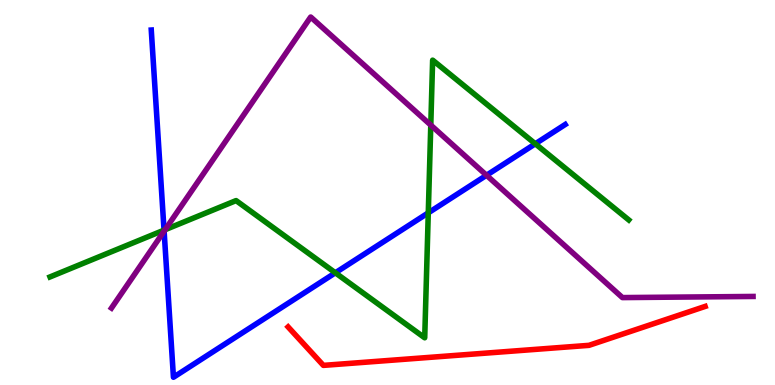[{'lines': ['blue', 'red'], 'intersections': []}, {'lines': ['green', 'red'], 'intersections': []}, {'lines': ['purple', 'red'], 'intersections': []}, {'lines': ['blue', 'green'], 'intersections': [{'x': 2.12, 'y': 4.02}, {'x': 4.33, 'y': 2.91}, {'x': 5.53, 'y': 4.47}, {'x': 6.91, 'y': 6.27}]}, {'lines': ['blue', 'purple'], 'intersections': [{'x': 2.12, 'y': 4.0}, {'x': 6.28, 'y': 5.45}]}, {'lines': ['green', 'purple'], 'intersections': [{'x': 2.13, 'y': 4.03}, {'x': 5.56, 'y': 6.75}]}]